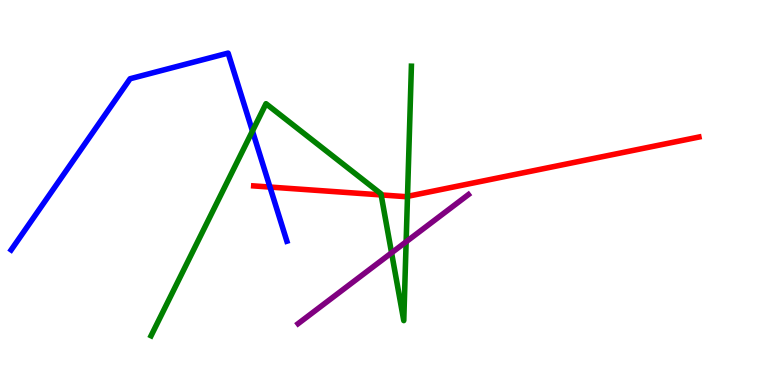[{'lines': ['blue', 'red'], 'intersections': [{'x': 3.48, 'y': 5.14}]}, {'lines': ['green', 'red'], 'intersections': [{'x': 4.92, 'y': 4.94}, {'x': 5.26, 'y': 4.9}]}, {'lines': ['purple', 'red'], 'intersections': []}, {'lines': ['blue', 'green'], 'intersections': [{'x': 3.26, 'y': 6.6}]}, {'lines': ['blue', 'purple'], 'intersections': []}, {'lines': ['green', 'purple'], 'intersections': [{'x': 5.05, 'y': 3.43}, {'x': 5.24, 'y': 3.72}]}]